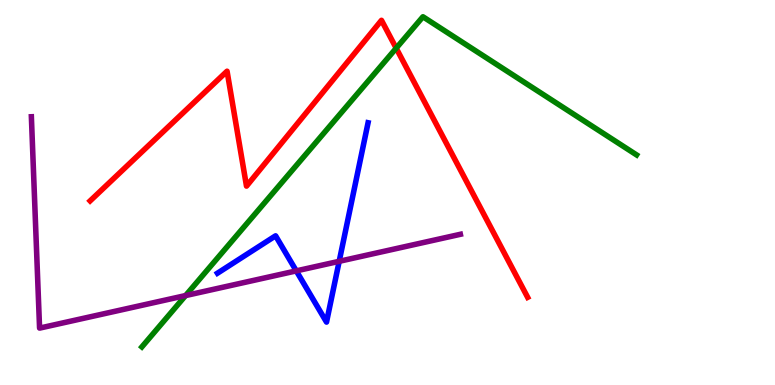[{'lines': ['blue', 'red'], 'intersections': []}, {'lines': ['green', 'red'], 'intersections': [{'x': 5.11, 'y': 8.75}]}, {'lines': ['purple', 'red'], 'intersections': []}, {'lines': ['blue', 'green'], 'intersections': []}, {'lines': ['blue', 'purple'], 'intersections': [{'x': 3.82, 'y': 2.96}, {'x': 4.38, 'y': 3.21}]}, {'lines': ['green', 'purple'], 'intersections': [{'x': 2.39, 'y': 2.32}]}]